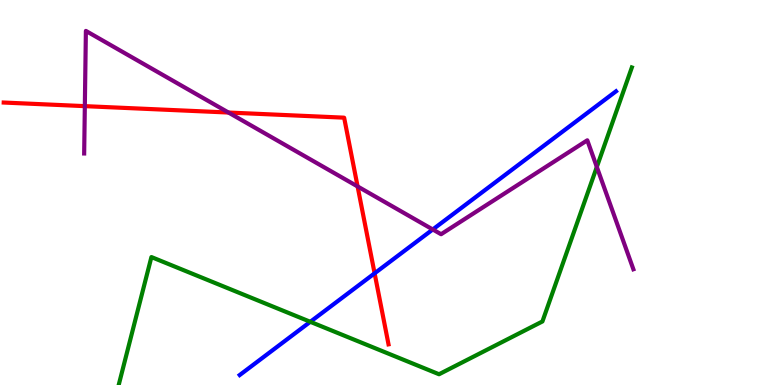[{'lines': ['blue', 'red'], 'intersections': [{'x': 4.83, 'y': 2.9}]}, {'lines': ['green', 'red'], 'intersections': []}, {'lines': ['purple', 'red'], 'intersections': [{'x': 1.09, 'y': 7.24}, {'x': 2.95, 'y': 7.08}, {'x': 4.61, 'y': 5.16}]}, {'lines': ['blue', 'green'], 'intersections': [{'x': 4.0, 'y': 1.64}]}, {'lines': ['blue', 'purple'], 'intersections': [{'x': 5.58, 'y': 4.04}]}, {'lines': ['green', 'purple'], 'intersections': [{'x': 7.7, 'y': 5.66}]}]